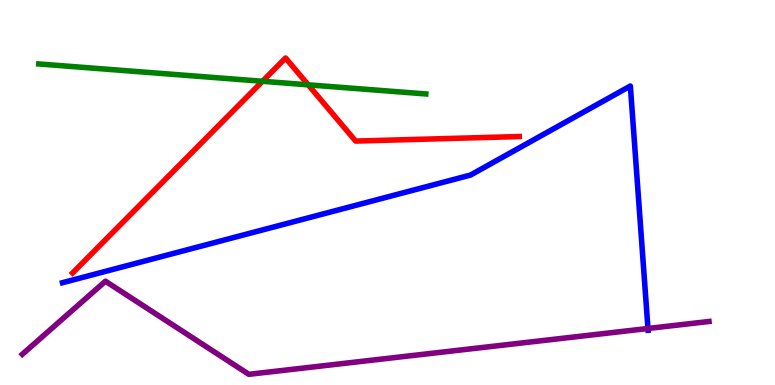[{'lines': ['blue', 'red'], 'intersections': []}, {'lines': ['green', 'red'], 'intersections': [{'x': 3.39, 'y': 7.89}, {'x': 3.98, 'y': 7.8}]}, {'lines': ['purple', 'red'], 'intersections': []}, {'lines': ['blue', 'green'], 'intersections': []}, {'lines': ['blue', 'purple'], 'intersections': [{'x': 8.36, 'y': 1.47}]}, {'lines': ['green', 'purple'], 'intersections': []}]